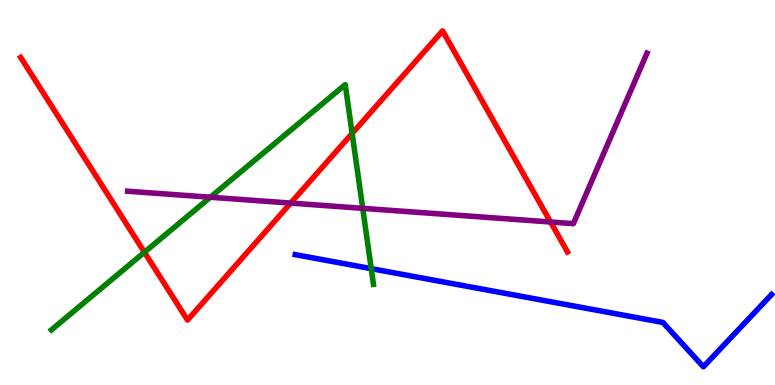[{'lines': ['blue', 'red'], 'intersections': []}, {'lines': ['green', 'red'], 'intersections': [{'x': 1.86, 'y': 3.45}, {'x': 4.54, 'y': 6.53}]}, {'lines': ['purple', 'red'], 'intersections': [{'x': 3.75, 'y': 4.72}, {'x': 7.1, 'y': 4.23}]}, {'lines': ['blue', 'green'], 'intersections': [{'x': 4.79, 'y': 3.02}]}, {'lines': ['blue', 'purple'], 'intersections': []}, {'lines': ['green', 'purple'], 'intersections': [{'x': 2.71, 'y': 4.88}, {'x': 4.68, 'y': 4.59}]}]